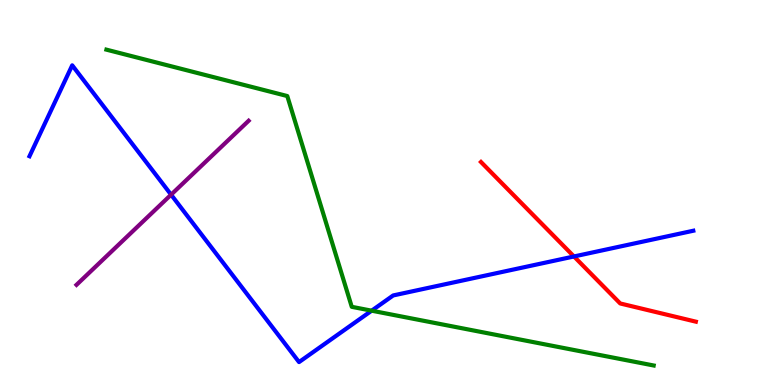[{'lines': ['blue', 'red'], 'intersections': [{'x': 7.41, 'y': 3.34}]}, {'lines': ['green', 'red'], 'intersections': []}, {'lines': ['purple', 'red'], 'intersections': []}, {'lines': ['blue', 'green'], 'intersections': [{'x': 4.8, 'y': 1.93}]}, {'lines': ['blue', 'purple'], 'intersections': [{'x': 2.21, 'y': 4.94}]}, {'lines': ['green', 'purple'], 'intersections': []}]